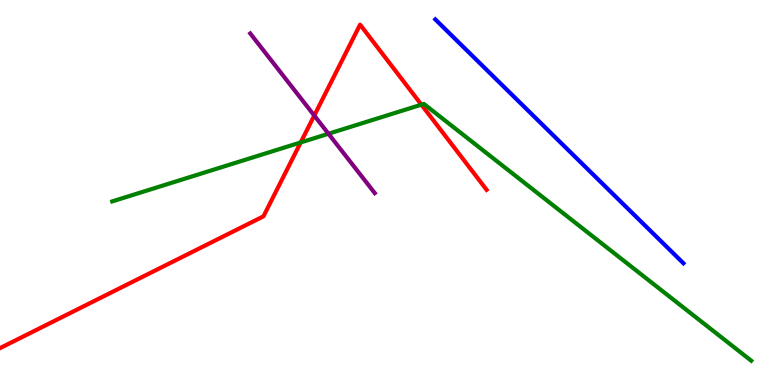[{'lines': ['blue', 'red'], 'intersections': []}, {'lines': ['green', 'red'], 'intersections': [{'x': 3.88, 'y': 6.3}, {'x': 5.44, 'y': 7.28}]}, {'lines': ['purple', 'red'], 'intersections': [{'x': 4.06, 'y': 7.0}]}, {'lines': ['blue', 'green'], 'intersections': []}, {'lines': ['blue', 'purple'], 'intersections': []}, {'lines': ['green', 'purple'], 'intersections': [{'x': 4.24, 'y': 6.53}]}]